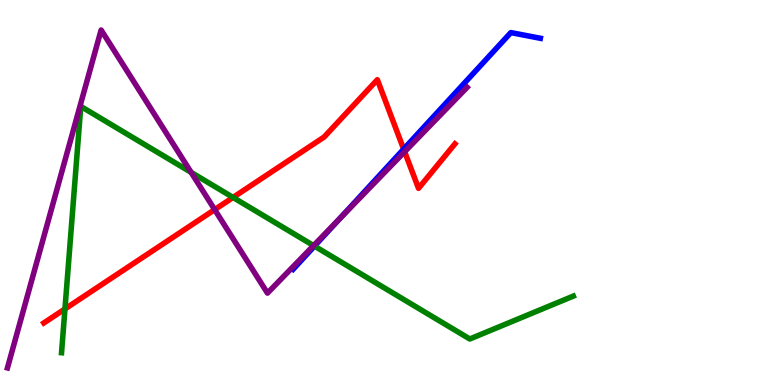[{'lines': ['blue', 'red'], 'intersections': [{'x': 5.21, 'y': 6.13}]}, {'lines': ['green', 'red'], 'intersections': [{'x': 0.838, 'y': 1.98}, {'x': 3.01, 'y': 4.87}]}, {'lines': ['purple', 'red'], 'intersections': [{'x': 2.77, 'y': 4.56}, {'x': 5.22, 'y': 6.06}]}, {'lines': ['blue', 'green'], 'intersections': [{'x': 4.06, 'y': 3.61}]}, {'lines': ['blue', 'purple'], 'intersections': [{'x': 4.38, 'y': 4.32}]}, {'lines': ['green', 'purple'], 'intersections': [{'x': 2.47, 'y': 5.52}, {'x': 4.05, 'y': 3.62}]}]